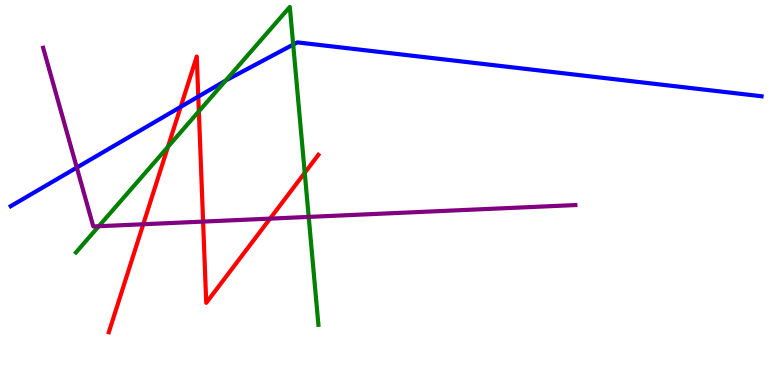[{'lines': ['blue', 'red'], 'intersections': [{'x': 2.33, 'y': 7.22}, {'x': 2.56, 'y': 7.49}]}, {'lines': ['green', 'red'], 'intersections': [{'x': 2.17, 'y': 6.19}, {'x': 2.57, 'y': 7.11}, {'x': 3.93, 'y': 5.51}]}, {'lines': ['purple', 'red'], 'intersections': [{'x': 1.85, 'y': 4.18}, {'x': 2.62, 'y': 4.24}, {'x': 3.48, 'y': 4.32}]}, {'lines': ['blue', 'green'], 'intersections': [{'x': 2.91, 'y': 7.91}, {'x': 3.78, 'y': 8.84}]}, {'lines': ['blue', 'purple'], 'intersections': [{'x': 0.991, 'y': 5.65}]}, {'lines': ['green', 'purple'], 'intersections': [{'x': 1.27, 'y': 4.12}, {'x': 3.98, 'y': 4.37}]}]